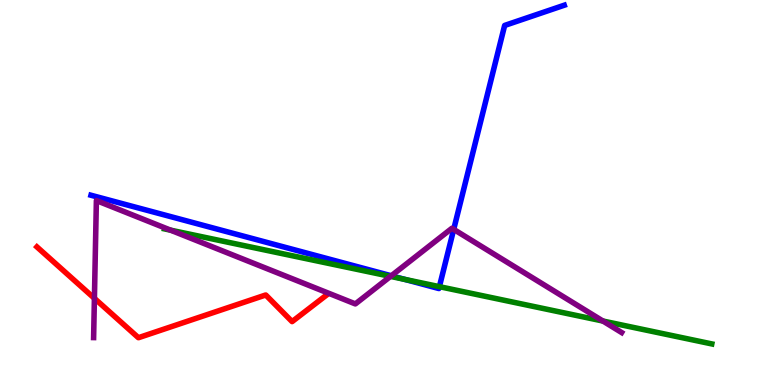[{'lines': ['blue', 'red'], 'intersections': []}, {'lines': ['green', 'red'], 'intersections': []}, {'lines': ['purple', 'red'], 'intersections': [{'x': 1.22, 'y': 2.25}]}, {'lines': ['blue', 'green'], 'intersections': [{'x': 5.22, 'y': 2.74}, {'x': 5.67, 'y': 2.55}]}, {'lines': ['blue', 'purple'], 'intersections': [{'x': 5.05, 'y': 2.84}, {'x': 5.85, 'y': 4.04}]}, {'lines': ['green', 'purple'], 'intersections': [{'x': 2.2, 'y': 4.02}, {'x': 5.04, 'y': 2.82}, {'x': 7.78, 'y': 1.66}]}]